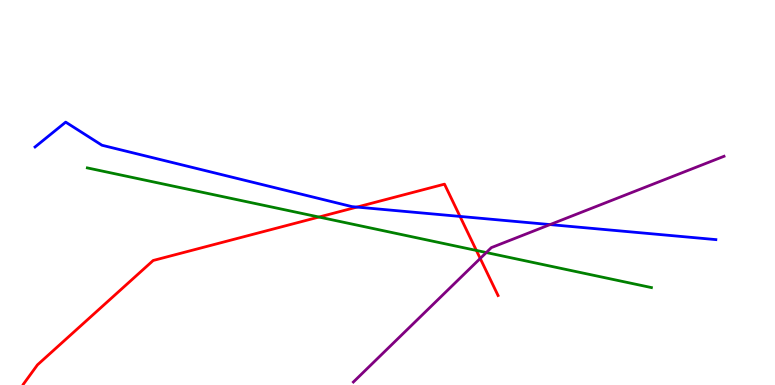[{'lines': ['blue', 'red'], 'intersections': [{'x': 4.61, 'y': 4.62}, {'x': 5.94, 'y': 4.38}]}, {'lines': ['green', 'red'], 'intersections': [{'x': 4.12, 'y': 4.36}, {'x': 6.15, 'y': 3.5}]}, {'lines': ['purple', 'red'], 'intersections': [{'x': 6.2, 'y': 3.29}]}, {'lines': ['blue', 'green'], 'intersections': []}, {'lines': ['blue', 'purple'], 'intersections': [{'x': 7.1, 'y': 4.17}]}, {'lines': ['green', 'purple'], 'intersections': [{'x': 6.27, 'y': 3.44}]}]